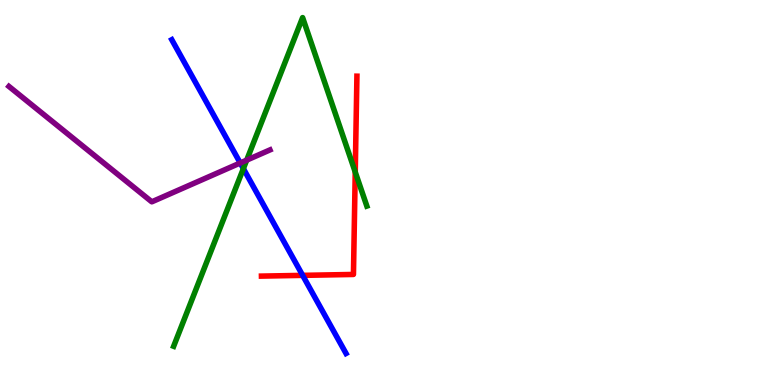[{'lines': ['blue', 'red'], 'intersections': [{'x': 3.91, 'y': 2.85}]}, {'lines': ['green', 'red'], 'intersections': [{'x': 4.58, 'y': 5.53}]}, {'lines': ['purple', 'red'], 'intersections': []}, {'lines': ['blue', 'green'], 'intersections': [{'x': 3.14, 'y': 5.62}]}, {'lines': ['blue', 'purple'], 'intersections': [{'x': 3.1, 'y': 5.77}]}, {'lines': ['green', 'purple'], 'intersections': [{'x': 3.18, 'y': 5.84}]}]